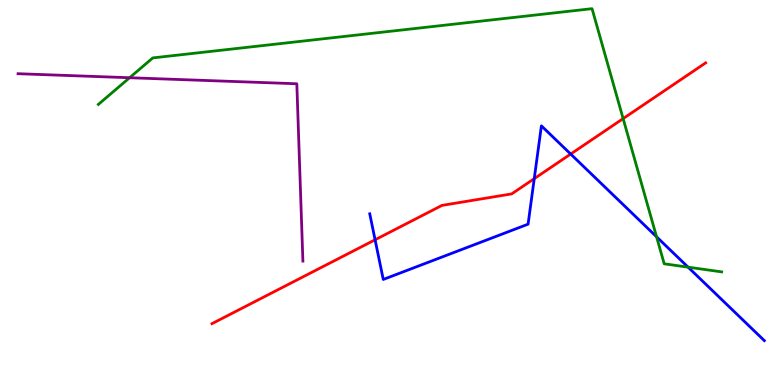[{'lines': ['blue', 'red'], 'intersections': [{'x': 4.84, 'y': 3.77}, {'x': 6.89, 'y': 5.36}, {'x': 7.36, 'y': 6.0}]}, {'lines': ['green', 'red'], 'intersections': [{'x': 8.04, 'y': 6.92}]}, {'lines': ['purple', 'red'], 'intersections': []}, {'lines': ['blue', 'green'], 'intersections': [{'x': 8.47, 'y': 3.85}, {'x': 8.88, 'y': 3.06}]}, {'lines': ['blue', 'purple'], 'intersections': []}, {'lines': ['green', 'purple'], 'intersections': [{'x': 1.67, 'y': 7.98}]}]